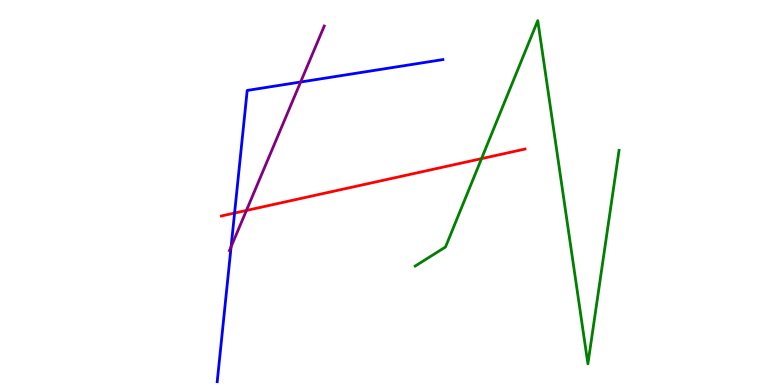[{'lines': ['blue', 'red'], 'intersections': [{'x': 3.03, 'y': 4.47}]}, {'lines': ['green', 'red'], 'intersections': [{'x': 6.21, 'y': 5.88}]}, {'lines': ['purple', 'red'], 'intersections': [{'x': 3.18, 'y': 4.53}]}, {'lines': ['blue', 'green'], 'intersections': []}, {'lines': ['blue', 'purple'], 'intersections': [{'x': 2.98, 'y': 3.59}, {'x': 3.88, 'y': 7.87}]}, {'lines': ['green', 'purple'], 'intersections': []}]